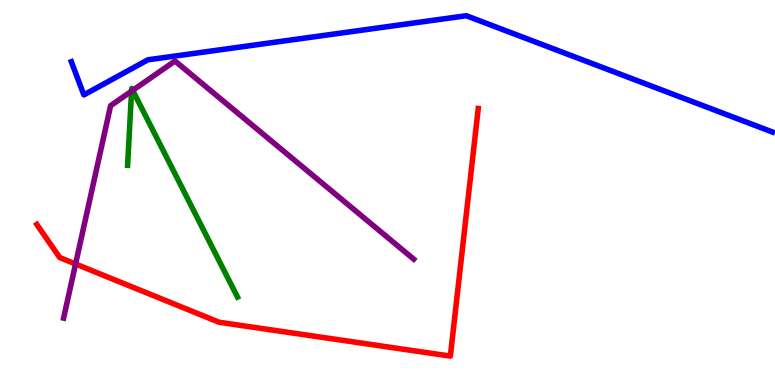[{'lines': ['blue', 'red'], 'intersections': []}, {'lines': ['green', 'red'], 'intersections': []}, {'lines': ['purple', 'red'], 'intersections': [{'x': 0.975, 'y': 3.14}]}, {'lines': ['blue', 'green'], 'intersections': []}, {'lines': ['blue', 'purple'], 'intersections': []}, {'lines': ['green', 'purple'], 'intersections': [{'x': 1.7, 'y': 7.63}, {'x': 1.71, 'y': 7.65}]}]